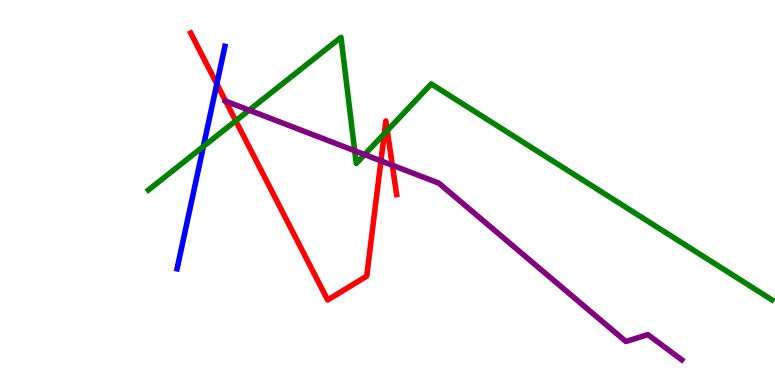[{'lines': ['blue', 'red'], 'intersections': [{'x': 2.8, 'y': 7.82}]}, {'lines': ['green', 'red'], 'intersections': [{'x': 3.04, 'y': 6.86}, {'x': 4.96, 'y': 6.53}, {'x': 5.0, 'y': 6.61}]}, {'lines': ['purple', 'red'], 'intersections': [{'x': 2.91, 'y': 7.37}, {'x': 4.92, 'y': 5.82}, {'x': 5.06, 'y': 5.71}]}, {'lines': ['blue', 'green'], 'intersections': [{'x': 2.62, 'y': 6.2}]}, {'lines': ['blue', 'purple'], 'intersections': []}, {'lines': ['green', 'purple'], 'intersections': [{'x': 3.21, 'y': 7.14}, {'x': 4.58, 'y': 6.08}, {'x': 4.7, 'y': 5.98}]}]